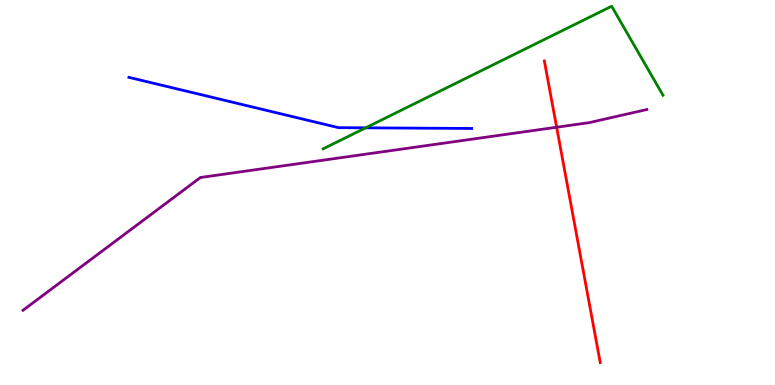[{'lines': ['blue', 'red'], 'intersections': []}, {'lines': ['green', 'red'], 'intersections': []}, {'lines': ['purple', 'red'], 'intersections': [{'x': 7.18, 'y': 6.7}]}, {'lines': ['blue', 'green'], 'intersections': [{'x': 4.72, 'y': 6.68}]}, {'lines': ['blue', 'purple'], 'intersections': []}, {'lines': ['green', 'purple'], 'intersections': []}]